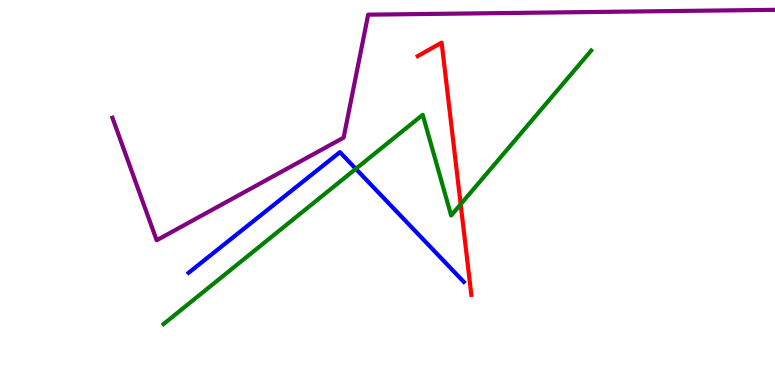[{'lines': ['blue', 'red'], 'intersections': []}, {'lines': ['green', 'red'], 'intersections': [{'x': 5.94, 'y': 4.69}]}, {'lines': ['purple', 'red'], 'intersections': []}, {'lines': ['blue', 'green'], 'intersections': [{'x': 4.59, 'y': 5.61}]}, {'lines': ['blue', 'purple'], 'intersections': []}, {'lines': ['green', 'purple'], 'intersections': []}]